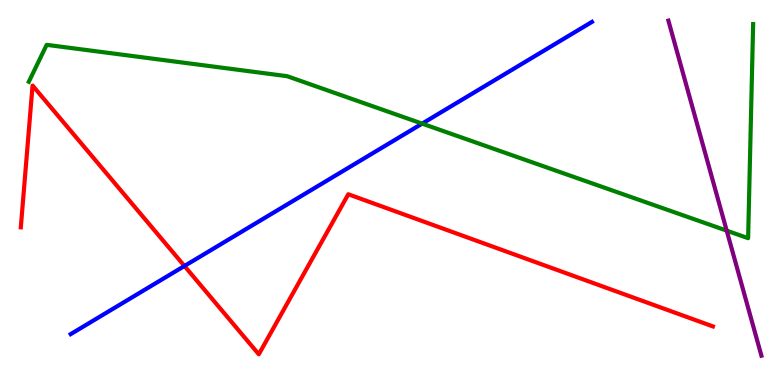[{'lines': ['blue', 'red'], 'intersections': [{'x': 2.38, 'y': 3.09}]}, {'lines': ['green', 'red'], 'intersections': []}, {'lines': ['purple', 'red'], 'intersections': []}, {'lines': ['blue', 'green'], 'intersections': [{'x': 5.45, 'y': 6.79}]}, {'lines': ['blue', 'purple'], 'intersections': []}, {'lines': ['green', 'purple'], 'intersections': [{'x': 9.38, 'y': 4.01}]}]